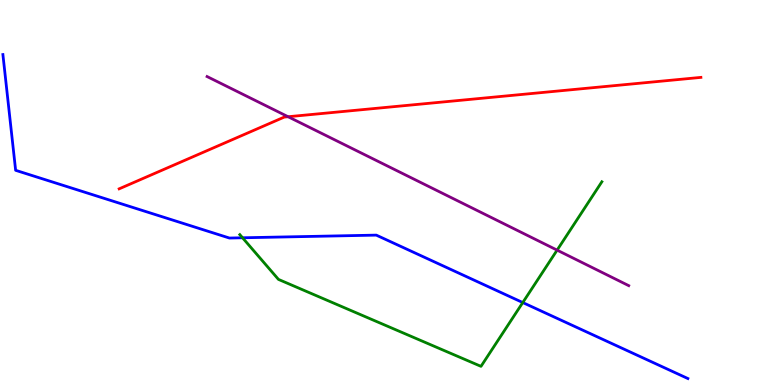[{'lines': ['blue', 'red'], 'intersections': []}, {'lines': ['green', 'red'], 'intersections': []}, {'lines': ['purple', 'red'], 'intersections': [{'x': 3.72, 'y': 6.97}]}, {'lines': ['blue', 'green'], 'intersections': [{'x': 3.13, 'y': 3.82}, {'x': 6.75, 'y': 2.14}]}, {'lines': ['blue', 'purple'], 'intersections': []}, {'lines': ['green', 'purple'], 'intersections': [{'x': 7.19, 'y': 3.5}]}]